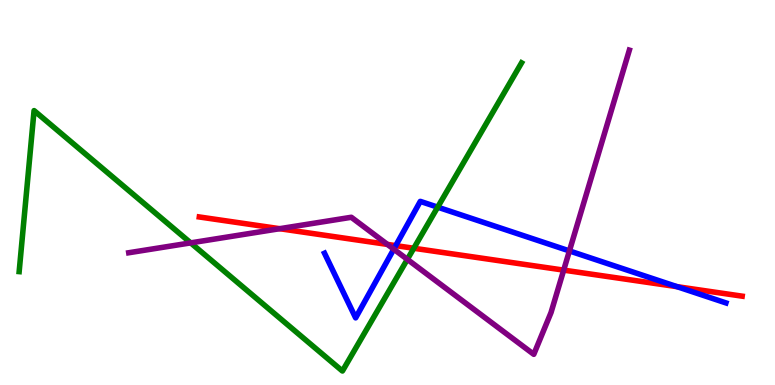[{'lines': ['blue', 'red'], 'intersections': [{'x': 5.11, 'y': 3.62}, {'x': 8.74, 'y': 2.55}]}, {'lines': ['green', 'red'], 'intersections': [{'x': 5.34, 'y': 3.55}]}, {'lines': ['purple', 'red'], 'intersections': [{'x': 3.61, 'y': 4.06}, {'x': 5.0, 'y': 3.65}, {'x': 7.27, 'y': 2.98}]}, {'lines': ['blue', 'green'], 'intersections': [{'x': 5.65, 'y': 4.62}]}, {'lines': ['blue', 'purple'], 'intersections': [{'x': 5.08, 'y': 3.53}, {'x': 7.35, 'y': 3.48}]}, {'lines': ['green', 'purple'], 'intersections': [{'x': 2.46, 'y': 3.69}, {'x': 5.26, 'y': 3.26}]}]